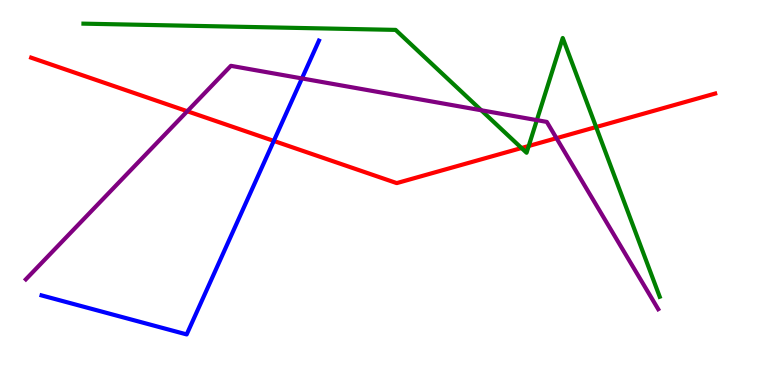[{'lines': ['blue', 'red'], 'intersections': [{'x': 3.53, 'y': 6.34}]}, {'lines': ['green', 'red'], 'intersections': [{'x': 6.73, 'y': 6.16}, {'x': 6.82, 'y': 6.21}, {'x': 7.69, 'y': 6.7}]}, {'lines': ['purple', 'red'], 'intersections': [{'x': 2.42, 'y': 7.11}, {'x': 7.18, 'y': 6.41}]}, {'lines': ['blue', 'green'], 'intersections': []}, {'lines': ['blue', 'purple'], 'intersections': [{'x': 3.9, 'y': 7.96}]}, {'lines': ['green', 'purple'], 'intersections': [{'x': 6.21, 'y': 7.14}, {'x': 6.93, 'y': 6.88}]}]